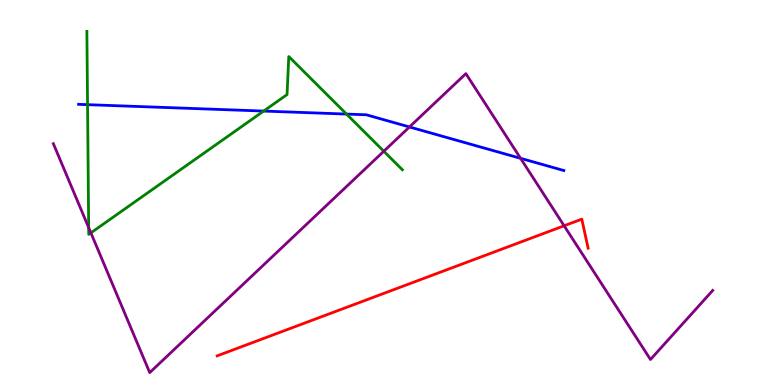[{'lines': ['blue', 'red'], 'intersections': []}, {'lines': ['green', 'red'], 'intersections': []}, {'lines': ['purple', 'red'], 'intersections': [{'x': 7.28, 'y': 4.14}]}, {'lines': ['blue', 'green'], 'intersections': [{'x': 1.13, 'y': 7.28}, {'x': 3.4, 'y': 7.12}, {'x': 4.47, 'y': 7.04}]}, {'lines': ['blue', 'purple'], 'intersections': [{'x': 5.28, 'y': 6.7}, {'x': 6.72, 'y': 5.89}]}, {'lines': ['green', 'purple'], 'intersections': [{'x': 1.14, 'y': 4.09}, {'x': 1.17, 'y': 3.95}, {'x': 4.95, 'y': 6.07}]}]